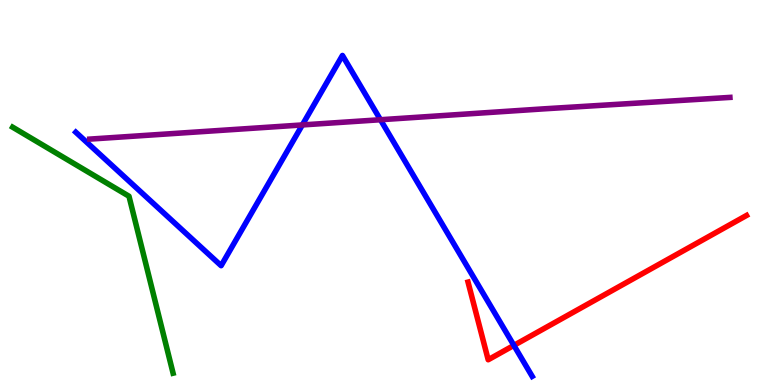[{'lines': ['blue', 'red'], 'intersections': [{'x': 6.63, 'y': 1.03}]}, {'lines': ['green', 'red'], 'intersections': []}, {'lines': ['purple', 'red'], 'intersections': []}, {'lines': ['blue', 'green'], 'intersections': []}, {'lines': ['blue', 'purple'], 'intersections': [{'x': 3.9, 'y': 6.75}, {'x': 4.91, 'y': 6.89}]}, {'lines': ['green', 'purple'], 'intersections': []}]